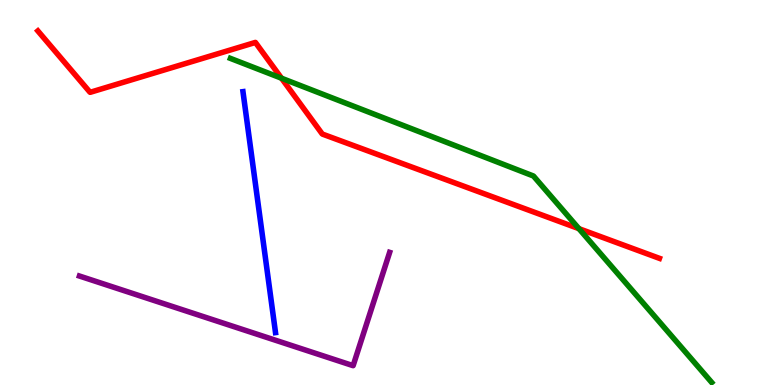[{'lines': ['blue', 'red'], 'intersections': []}, {'lines': ['green', 'red'], 'intersections': [{'x': 3.63, 'y': 7.97}, {'x': 7.47, 'y': 4.06}]}, {'lines': ['purple', 'red'], 'intersections': []}, {'lines': ['blue', 'green'], 'intersections': []}, {'lines': ['blue', 'purple'], 'intersections': []}, {'lines': ['green', 'purple'], 'intersections': []}]